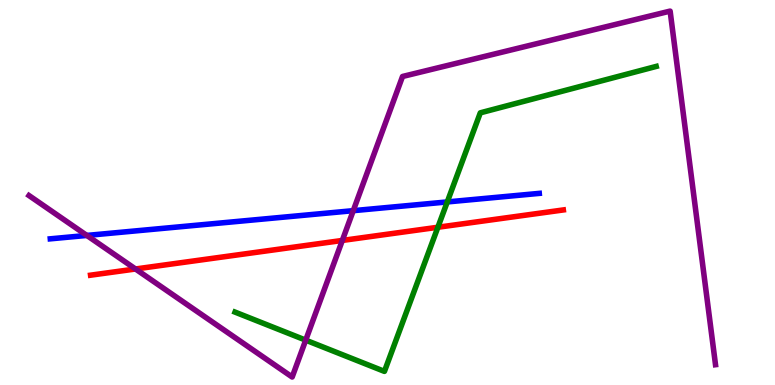[{'lines': ['blue', 'red'], 'intersections': []}, {'lines': ['green', 'red'], 'intersections': [{'x': 5.65, 'y': 4.1}]}, {'lines': ['purple', 'red'], 'intersections': [{'x': 1.75, 'y': 3.01}, {'x': 4.42, 'y': 3.75}]}, {'lines': ['blue', 'green'], 'intersections': [{'x': 5.77, 'y': 4.76}]}, {'lines': ['blue', 'purple'], 'intersections': [{'x': 1.12, 'y': 3.88}, {'x': 4.56, 'y': 4.53}]}, {'lines': ['green', 'purple'], 'intersections': [{'x': 3.94, 'y': 1.16}]}]